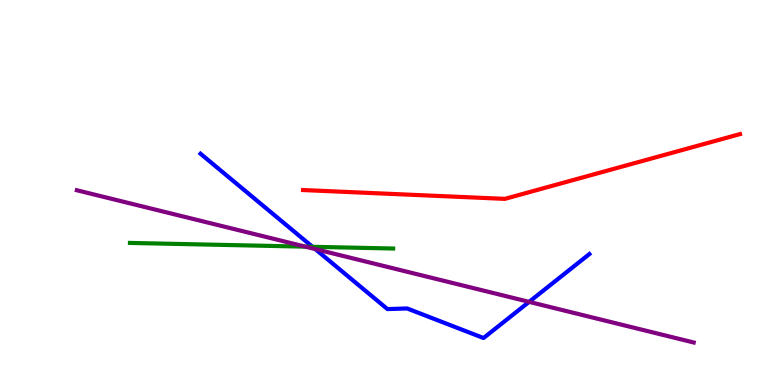[{'lines': ['blue', 'red'], 'intersections': []}, {'lines': ['green', 'red'], 'intersections': []}, {'lines': ['purple', 'red'], 'intersections': []}, {'lines': ['blue', 'green'], 'intersections': [{'x': 4.03, 'y': 3.59}]}, {'lines': ['blue', 'purple'], 'intersections': [{'x': 4.07, 'y': 3.53}, {'x': 6.83, 'y': 2.16}]}, {'lines': ['green', 'purple'], 'intersections': [{'x': 3.94, 'y': 3.59}]}]